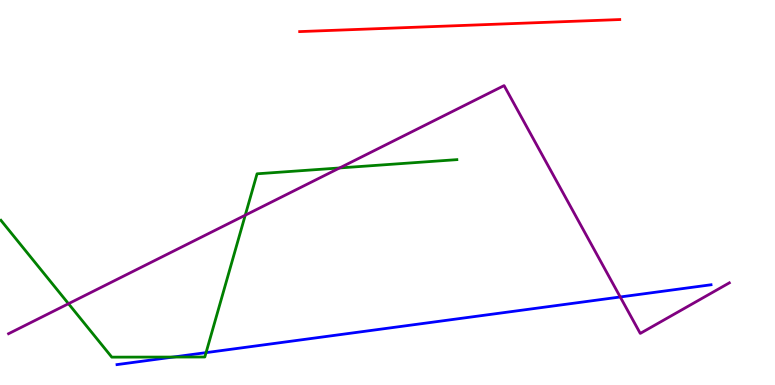[{'lines': ['blue', 'red'], 'intersections': []}, {'lines': ['green', 'red'], 'intersections': []}, {'lines': ['purple', 'red'], 'intersections': []}, {'lines': ['blue', 'green'], 'intersections': [{'x': 2.23, 'y': 0.726}, {'x': 2.66, 'y': 0.841}]}, {'lines': ['blue', 'purple'], 'intersections': [{'x': 8.0, 'y': 2.29}]}, {'lines': ['green', 'purple'], 'intersections': [{'x': 0.884, 'y': 2.11}, {'x': 3.16, 'y': 4.41}, {'x': 4.38, 'y': 5.64}]}]